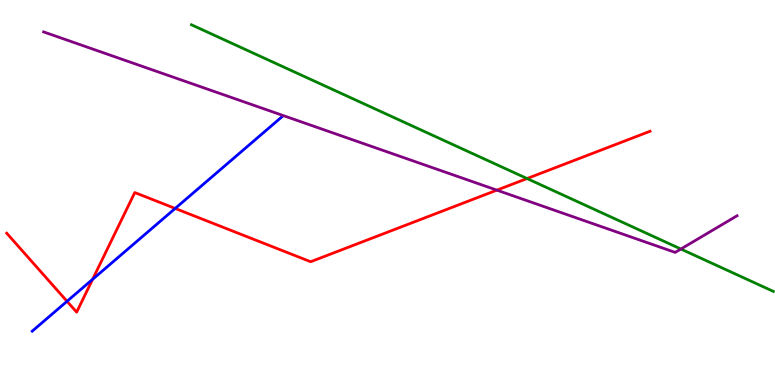[{'lines': ['blue', 'red'], 'intersections': [{'x': 0.865, 'y': 2.17}, {'x': 1.19, 'y': 2.74}, {'x': 2.26, 'y': 4.59}]}, {'lines': ['green', 'red'], 'intersections': [{'x': 6.8, 'y': 5.36}]}, {'lines': ['purple', 'red'], 'intersections': [{'x': 6.41, 'y': 5.06}]}, {'lines': ['blue', 'green'], 'intersections': []}, {'lines': ['blue', 'purple'], 'intersections': []}, {'lines': ['green', 'purple'], 'intersections': [{'x': 8.79, 'y': 3.53}]}]